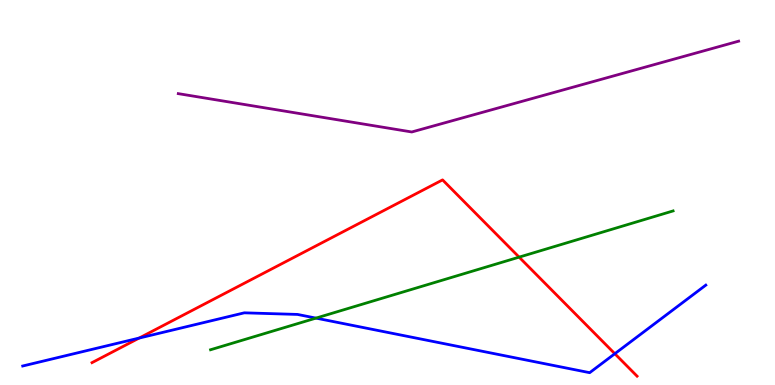[{'lines': ['blue', 'red'], 'intersections': [{'x': 1.8, 'y': 1.22}, {'x': 7.93, 'y': 0.812}]}, {'lines': ['green', 'red'], 'intersections': [{'x': 6.7, 'y': 3.32}]}, {'lines': ['purple', 'red'], 'intersections': []}, {'lines': ['blue', 'green'], 'intersections': [{'x': 4.08, 'y': 1.74}]}, {'lines': ['blue', 'purple'], 'intersections': []}, {'lines': ['green', 'purple'], 'intersections': []}]